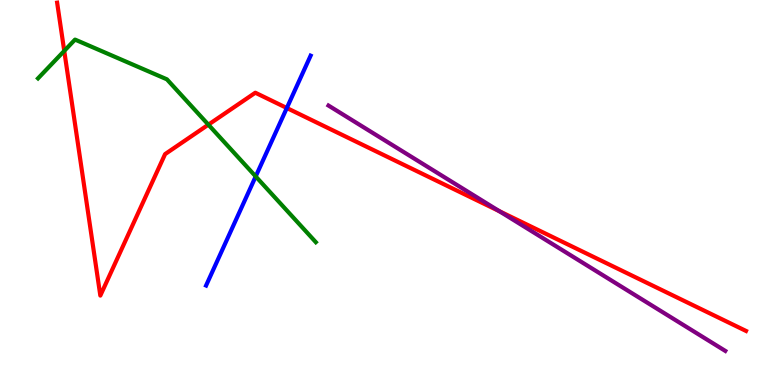[{'lines': ['blue', 'red'], 'intersections': [{'x': 3.7, 'y': 7.19}]}, {'lines': ['green', 'red'], 'intersections': [{'x': 0.829, 'y': 8.68}, {'x': 2.69, 'y': 6.76}]}, {'lines': ['purple', 'red'], 'intersections': [{'x': 6.44, 'y': 4.52}]}, {'lines': ['blue', 'green'], 'intersections': [{'x': 3.3, 'y': 5.42}]}, {'lines': ['blue', 'purple'], 'intersections': []}, {'lines': ['green', 'purple'], 'intersections': []}]